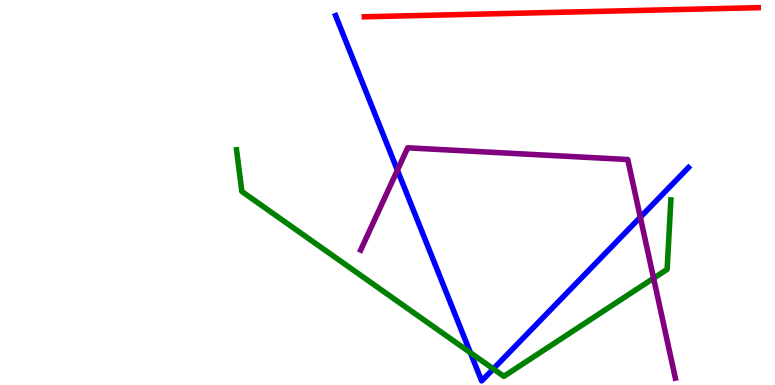[{'lines': ['blue', 'red'], 'intersections': []}, {'lines': ['green', 'red'], 'intersections': []}, {'lines': ['purple', 'red'], 'intersections': []}, {'lines': ['blue', 'green'], 'intersections': [{'x': 6.07, 'y': 0.839}, {'x': 6.37, 'y': 0.419}]}, {'lines': ['blue', 'purple'], 'intersections': [{'x': 5.13, 'y': 5.58}, {'x': 8.26, 'y': 4.36}]}, {'lines': ['green', 'purple'], 'intersections': [{'x': 8.43, 'y': 2.77}]}]